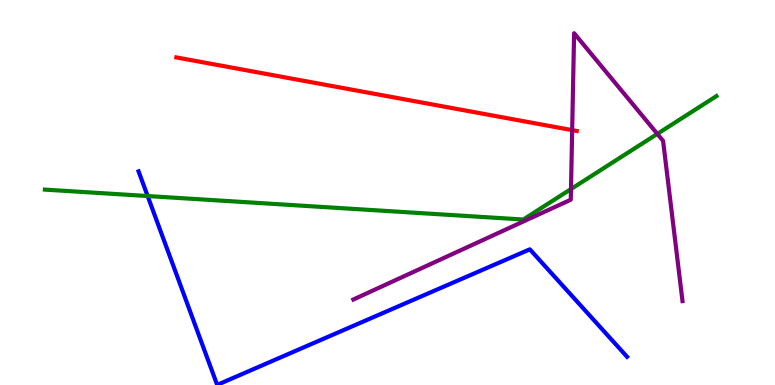[{'lines': ['blue', 'red'], 'intersections': []}, {'lines': ['green', 'red'], 'intersections': []}, {'lines': ['purple', 'red'], 'intersections': [{'x': 7.38, 'y': 6.62}]}, {'lines': ['blue', 'green'], 'intersections': [{'x': 1.91, 'y': 4.91}]}, {'lines': ['blue', 'purple'], 'intersections': []}, {'lines': ['green', 'purple'], 'intersections': [{'x': 7.37, 'y': 5.09}, {'x': 8.48, 'y': 6.52}]}]